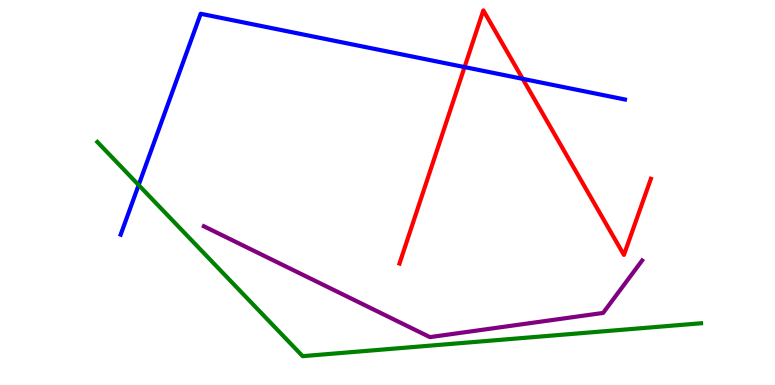[{'lines': ['blue', 'red'], 'intersections': [{'x': 5.99, 'y': 8.26}, {'x': 6.74, 'y': 7.95}]}, {'lines': ['green', 'red'], 'intersections': []}, {'lines': ['purple', 'red'], 'intersections': []}, {'lines': ['blue', 'green'], 'intersections': [{'x': 1.79, 'y': 5.19}]}, {'lines': ['blue', 'purple'], 'intersections': []}, {'lines': ['green', 'purple'], 'intersections': []}]